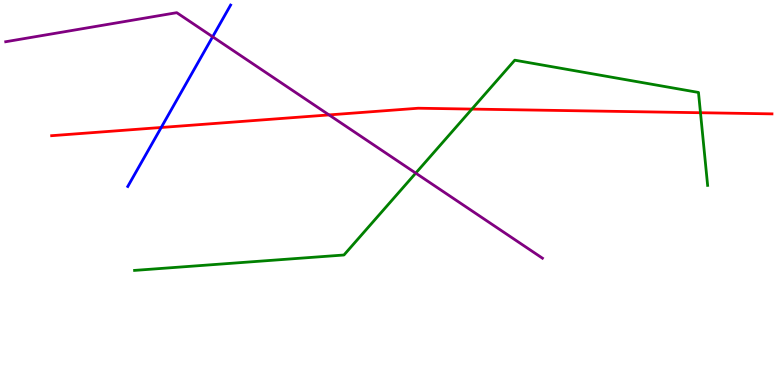[{'lines': ['blue', 'red'], 'intersections': [{'x': 2.08, 'y': 6.69}]}, {'lines': ['green', 'red'], 'intersections': [{'x': 6.09, 'y': 7.17}, {'x': 9.04, 'y': 7.07}]}, {'lines': ['purple', 'red'], 'intersections': [{'x': 4.25, 'y': 7.02}]}, {'lines': ['blue', 'green'], 'intersections': []}, {'lines': ['blue', 'purple'], 'intersections': [{'x': 2.74, 'y': 9.04}]}, {'lines': ['green', 'purple'], 'intersections': [{'x': 5.36, 'y': 5.5}]}]